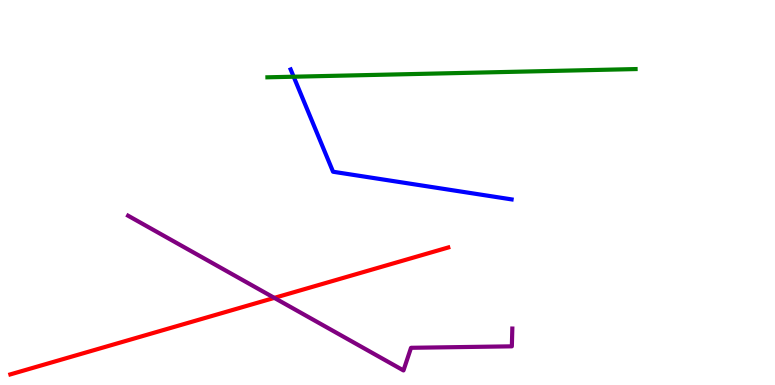[{'lines': ['blue', 'red'], 'intersections': []}, {'lines': ['green', 'red'], 'intersections': []}, {'lines': ['purple', 'red'], 'intersections': [{'x': 3.54, 'y': 2.26}]}, {'lines': ['blue', 'green'], 'intersections': [{'x': 3.79, 'y': 8.01}]}, {'lines': ['blue', 'purple'], 'intersections': []}, {'lines': ['green', 'purple'], 'intersections': []}]